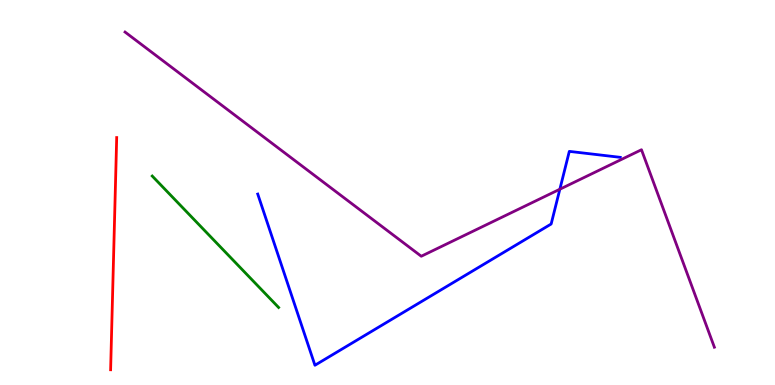[{'lines': ['blue', 'red'], 'intersections': []}, {'lines': ['green', 'red'], 'intersections': []}, {'lines': ['purple', 'red'], 'intersections': []}, {'lines': ['blue', 'green'], 'intersections': []}, {'lines': ['blue', 'purple'], 'intersections': [{'x': 7.22, 'y': 5.09}]}, {'lines': ['green', 'purple'], 'intersections': []}]